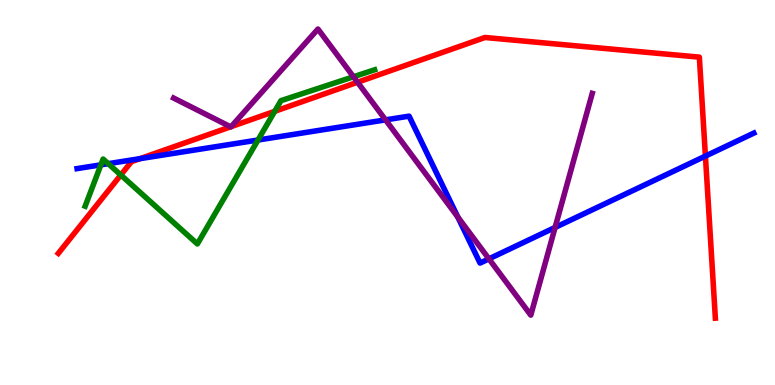[{'lines': ['blue', 'red'], 'intersections': [{'x': 1.81, 'y': 5.88}, {'x': 9.1, 'y': 5.95}]}, {'lines': ['green', 'red'], 'intersections': [{'x': 1.56, 'y': 5.45}, {'x': 3.54, 'y': 7.11}]}, {'lines': ['purple', 'red'], 'intersections': [{'x': 2.98, 'y': 6.71}, {'x': 2.98, 'y': 6.71}, {'x': 4.61, 'y': 7.86}]}, {'lines': ['blue', 'green'], 'intersections': [{'x': 1.3, 'y': 5.72}, {'x': 1.4, 'y': 5.75}, {'x': 3.33, 'y': 6.36}]}, {'lines': ['blue', 'purple'], 'intersections': [{'x': 4.97, 'y': 6.89}, {'x': 5.91, 'y': 4.36}, {'x': 6.31, 'y': 3.28}, {'x': 7.16, 'y': 4.09}]}, {'lines': ['green', 'purple'], 'intersections': [{'x': 4.56, 'y': 8.01}]}]